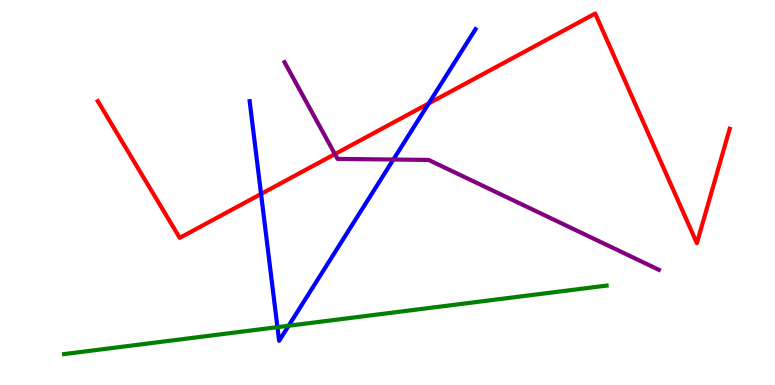[{'lines': ['blue', 'red'], 'intersections': [{'x': 3.37, 'y': 4.96}, {'x': 5.53, 'y': 7.31}]}, {'lines': ['green', 'red'], 'intersections': []}, {'lines': ['purple', 'red'], 'intersections': [{'x': 4.32, 'y': 6.0}]}, {'lines': ['blue', 'green'], 'intersections': [{'x': 3.58, 'y': 1.5}, {'x': 3.72, 'y': 1.54}]}, {'lines': ['blue', 'purple'], 'intersections': [{'x': 5.08, 'y': 5.86}]}, {'lines': ['green', 'purple'], 'intersections': []}]